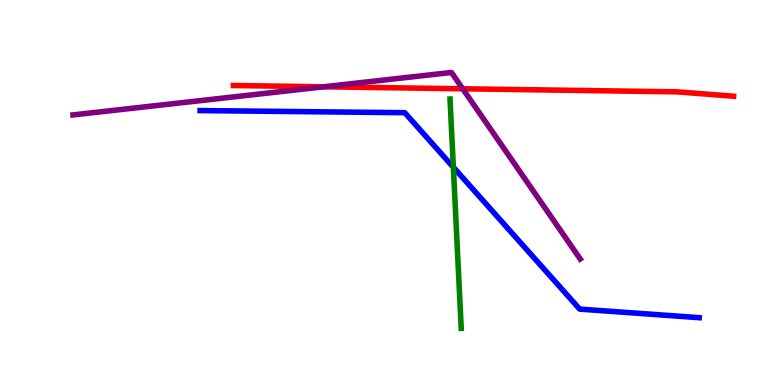[{'lines': ['blue', 'red'], 'intersections': []}, {'lines': ['green', 'red'], 'intersections': []}, {'lines': ['purple', 'red'], 'intersections': [{'x': 4.18, 'y': 7.75}, {'x': 5.97, 'y': 7.69}]}, {'lines': ['blue', 'green'], 'intersections': [{'x': 5.85, 'y': 5.66}]}, {'lines': ['blue', 'purple'], 'intersections': []}, {'lines': ['green', 'purple'], 'intersections': []}]